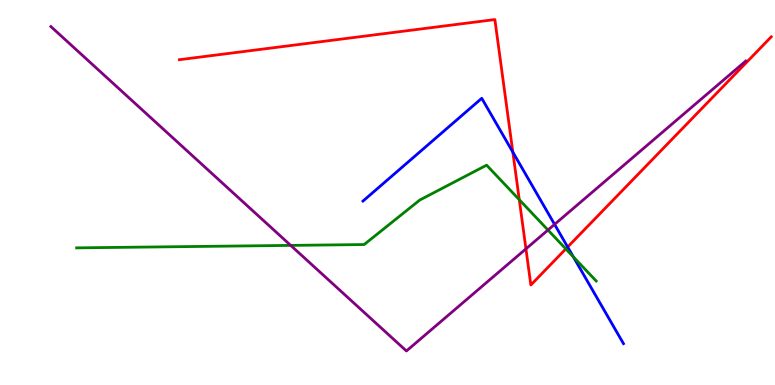[{'lines': ['blue', 'red'], 'intersections': [{'x': 6.62, 'y': 6.05}, {'x': 7.32, 'y': 3.58}]}, {'lines': ['green', 'red'], 'intersections': [{'x': 6.7, 'y': 4.81}, {'x': 7.3, 'y': 3.54}]}, {'lines': ['purple', 'red'], 'intersections': [{'x': 6.79, 'y': 3.54}]}, {'lines': ['blue', 'green'], 'intersections': [{'x': 7.4, 'y': 3.33}]}, {'lines': ['blue', 'purple'], 'intersections': [{'x': 7.16, 'y': 4.17}]}, {'lines': ['green', 'purple'], 'intersections': [{'x': 3.75, 'y': 3.63}, {'x': 7.07, 'y': 4.03}]}]